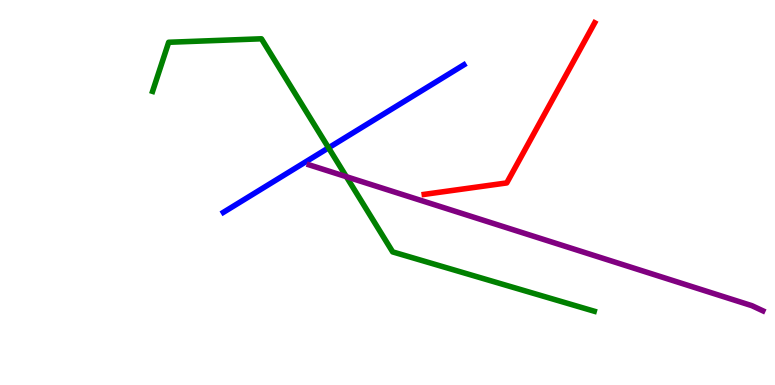[{'lines': ['blue', 'red'], 'intersections': []}, {'lines': ['green', 'red'], 'intersections': []}, {'lines': ['purple', 'red'], 'intersections': []}, {'lines': ['blue', 'green'], 'intersections': [{'x': 4.24, 'y': 6.16}]}, {'lines': ['blue', 'purple'], 'intersections': []}, {'lines': ['green', 'purple'], 'intersections': [{'x': 4.47, 'y': 5.41}]}]